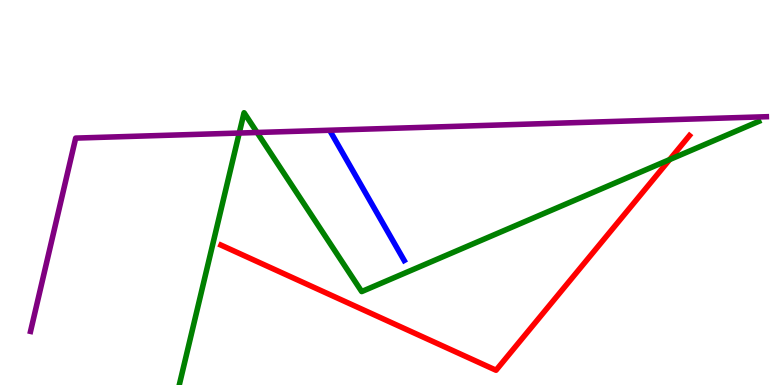[{'lines': ['blue', 'red'], 'intersections': []}, {'lines': ['green', 'red'], 'intersections': [{'x': 8.64, 'y': 5.86}]}, {'lines': ['purple', 'red'], 'intersections': []}, {'lines': ['blue', 'green'], 'intersections': []}, {'lines': ['blue', 'purple'], 'intersections': []}, {'lines': ['green', 'purple'], 'intersections': [{'x': 3.09, 'y': 6.54}, {'x': 3.32, 'y': 6.56}]}]